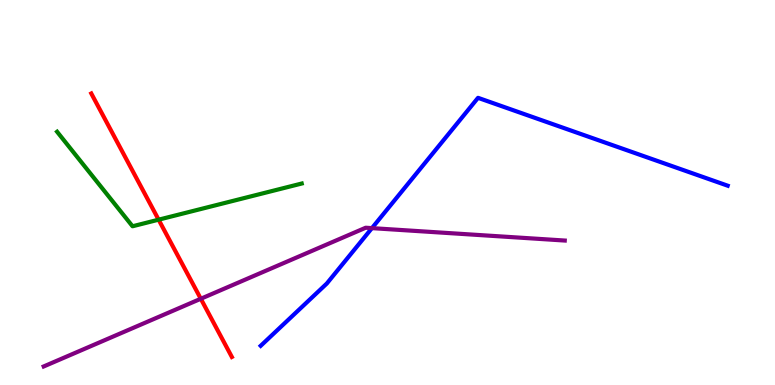[{'lines': ['blue', 'red'], 'intersections': []}, {'lines': ['green', 'red'], 'intersections': [{'x': 2.05, 'y': 4.29}]}, {'lines': ['purple', 'red'], 'intersections': [{'x': 2.59, 'y': 2.24}]}, {'lines': ['blue', 'green'], 'intersections': []}, {'lines': ['blue', 'purple'], 'intersections': [{'x': 4.8, 'y': 4.07}]}, {'lines': ['green', 'purple'], 'intersections': []}]